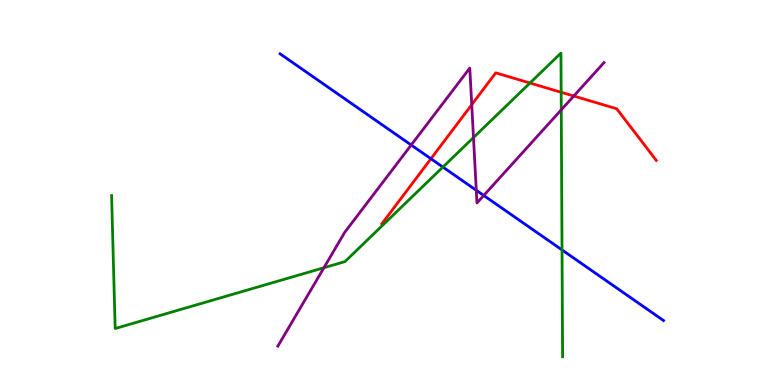[{'lines': ['blue', 'red'], 'intersections': [{'x': 5.56, 'y': 5.88}]}, {'lines': ['green', 'red'], 'intersections': [{'x': 6.84, 'y': 7.84}, {'x': 7.24, 'y': 7.6}]}, {'lines': ['purple', 'red'], 'intersections': [{'x': 6.09, 'y': 7.28}, {'x': 7.4, 'y': 7.51}]}, {'lines': ['blue', 'green'], 'intersections': [{'x': 5.71, 'y': 5.66}, {'x': 7.25, 'y': 3.51}]}, {'lines': ['blue', 'purple'], 'intersections': [{'x': 5.31, 'y': 6.23}, {'x': 6.15, 'y': 5.06}, {'x': 6.24, 'y': 4.92}]}, {'lines': ['green', 'purple'], 'intersections': [{'x': 4.18, 'y': 3.05}, {'x': 6.11, 'y': 6.43}, {'x': 7.24, 'y': 7.15}]}]